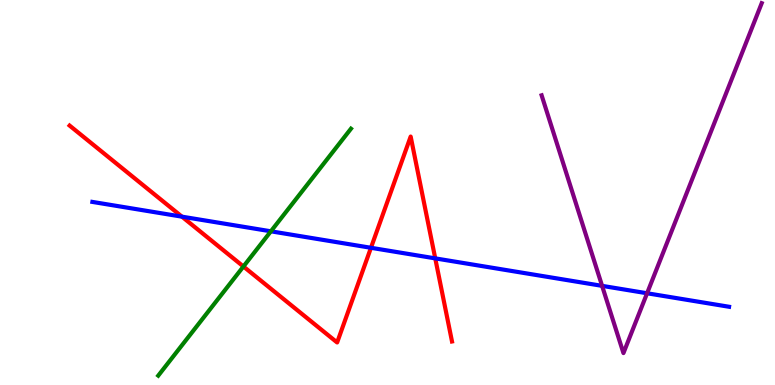[{'lines': ['blue', 'red'], 'intersections': [{'x': 2.35, 'y': 4.37}, {'x': 4.79, 'y': 3.56}, {'x': 5.62, 'y': 3.29}]}, {'lines': ['green', 'red'], 'intersections': [{'x': 3.14, 'y': 3.08}]}, {'lines': ['purple', 'red'], 'intersections': []}, {'lines': ['blue', 'green'], 'intersections': [{'x': 3.5, 'y': 3.99}]}, {'lines': ['blue', 'purple'], 'intersections': [{'x': 7.77, 'y': 2.58}, {'x': 8.35, 'y': 2.38}]}, {'lines': ['green', 'purple'], 'intersections': []}]